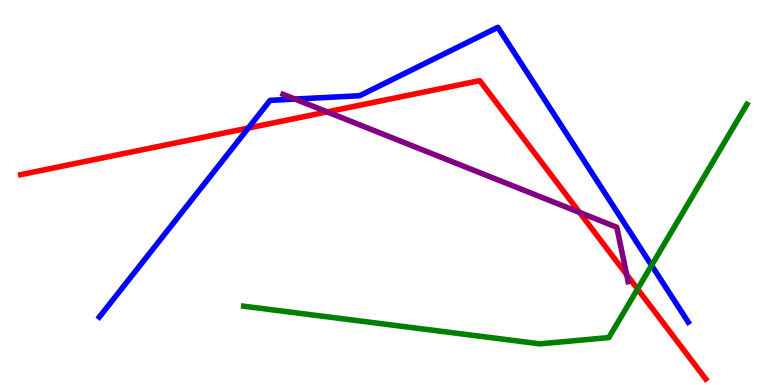[{'lines': ['blue', 'red'], 'intersections': [{'x': 3.2, 'y': 6.67}]}, {'lines': ['green', 'red'], 'intersections': [{'x': 8.23, 'y': 2.49}]}, {'lines': ['purple', 'red'], 'intersections': [{'x': 4.22, 'y': 7.09}, {'x': 7.48, 'y': 4.48}, {'x': 8.09, 'y': 2.87}]}, {'lines': ['blue', 'green'], 'intersections': [{'x': 8.41, 'y': 3.11}]}, {'lines': ['blue', 'purple'], 'intersections': [{'x': 3.81, 'y': 7.43}]}, {'lines': ['green', 'purple'], 'intersections': []}]